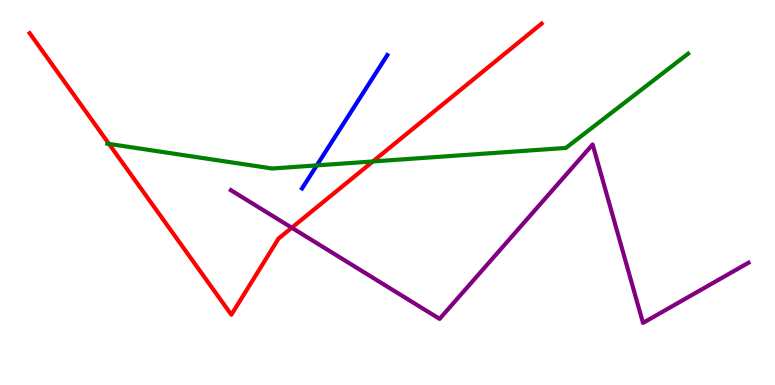[{'lines': ['blue', 'red'], 'intersections': []}, {'lines': ['green', 'red'], 'intersections': [{'x': 1.41, 'y': 6.26}, {'x': 4.81, 'y': 5.81}]}, {'lines': ['purple', 'red'], 'intersections': [{'x': 3.76, 'y': 4.08}]}, {'lines': ['blue', 'green'], 'intersections': [{'x': 4.09, 'y': 5.7}]}, {'lines': ['blue', 'purple'], 'intersections': []}, {'lines': ['green', 'purple'], 'intersections': []}]